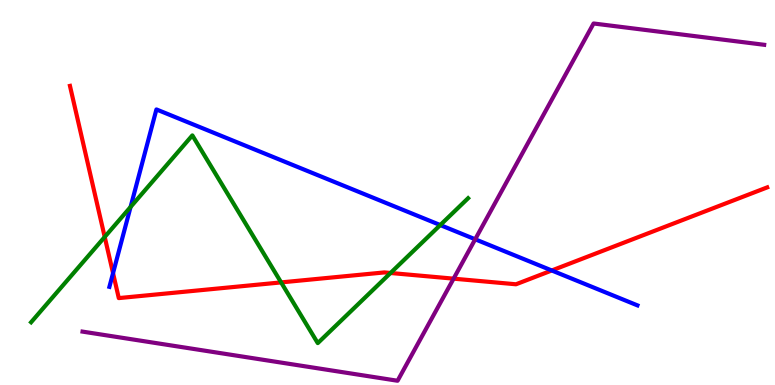[{'lines': ['blue', 'red'], 'intersections': [{'x': 1.46, 'y': 2.91}, {'x': 7.12, 'y': 2.97}]}, {'lines': ['green', 'red'], 'intersections': [{'x': 1.35, 'y': 3.85}, {'x': 3.63, 'y': 2.66}, {'x': 5.04, 'y': 2.91}]}, {'lines': ['purple', 'red'], 'intersections': [{'x': 5.85, 'y': 2.76}]}, {'lines': ['blue', 'green'], 'intersections': [{'x': 1.68, 'y': 4.62}, {'x': 5.68, 'y': 4.15}]}, {'lines': ['blue', 'purple'], 'intersections': [{'x': 6.13, 'y': 3.78}]}, {'lines': ['green', 'purple'], 'intersections': []}]